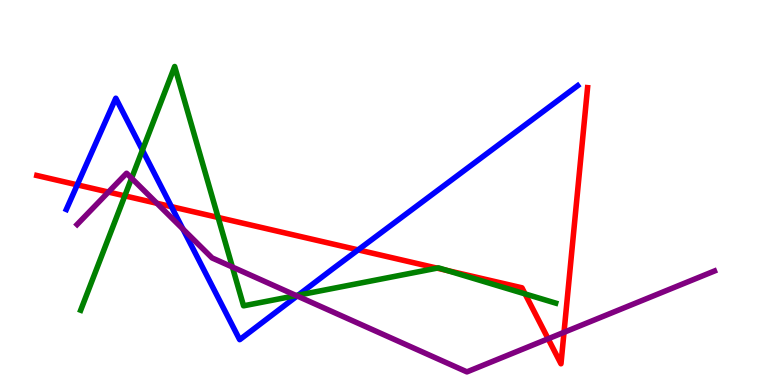[{'lines': ['blue', 'red'], 'intersections': [{'x': 0.997, 'y': 5.2}, {'x': 2.21, 'y': 4.63}, {'x': 4.62, 'y': 3.51}]}, {'lines': ['green', 'red'], 'intersections': [{'x': 1.61, 'y': 4.91}, {'x': 2.81, 'y': 4.35}, {'x': 5.64, 'y': 3.04}, {'x': 5.77, 'y': 2.98}, {'x': 6.78, 'y': 2.37}]}, {'lines': ['purple', 'red'], 'intersections': [{'x': 1.4, 'y': 5.01}, {'x': 2.02, 'y': 4.72}, {'x': 7.07, 'y': 1.2}, {'x': 7.28, 'y': 1.37}]}, {'lines': ['blue', 'green'], 'intersections': [{'x': 1.84, 'y': 6.1}, {'x': 3.85, 'y': 2.33}]}, {'lines': ['blue', 'purple'], 'intersections': [{'x': 2.36, 'y': 4.05}, {'x': 3.83, 'y': 2.31}]}, {'lines': ['green', 'purple'], 'intersections': [{'x': 1.7, 'y': 5.37}, {'x': 3.0, 'y': 3.06}, {'x': 3.82, 'y': 2.32}]}]